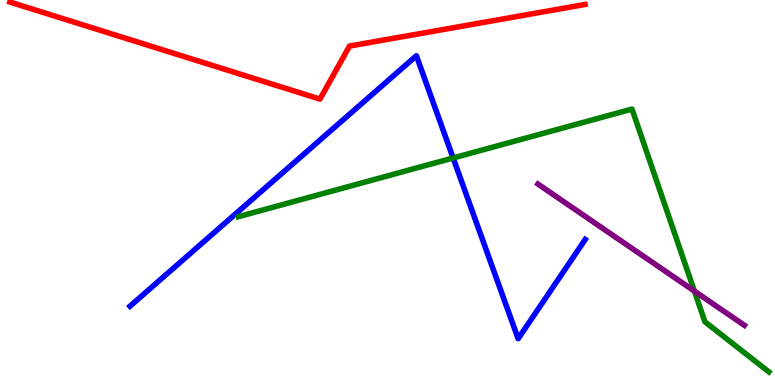[{'lines': ['blue', 'red'], 'intersections': []}, {'lines': ['green', 'red'], 'intersections': []}, {'lines': ['purple', 'red'], 'intersections': []}, {'lines': ['blue', 'green'], 'intersections': [{'x': 5.85, 'y': 5.9}]}, {'lines': ['blue', 'purple'], 'intersections': []}, {'lines': ['green', 'purple'], 'intersections': [{'x': 8.96, 'y': 2.44}]}]